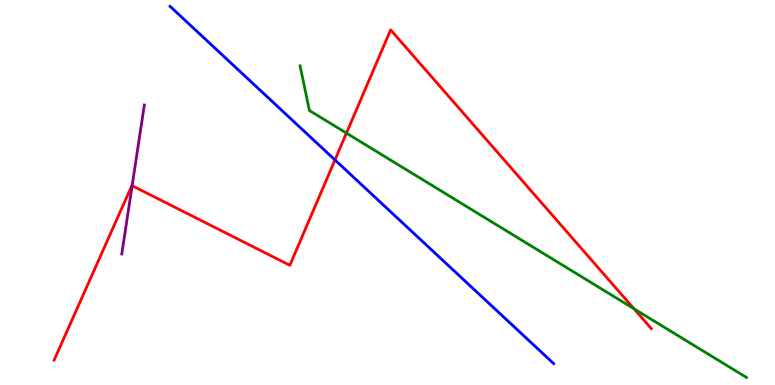[{'lines': ['blue', 'red'], 'intersections': [{'x': 4.32, 'y': 5.85}]}, {'lines': ['green', 'red'], 'intersections': [{'x': 4.47, 'y': 6.54}, {'x': 8.18, 'y': 1.98}]}, {'lines': ['purple', 'red'], 'intersections': [{'x': 1.7, 'y': 5.18}]}, {'lines': ['blue', 'green'], 'intersections': []}, {'lines': ['blue', 'purple'], 'intersections': []}, {'lines': ['green', 'purple'], 'intersections': []}]